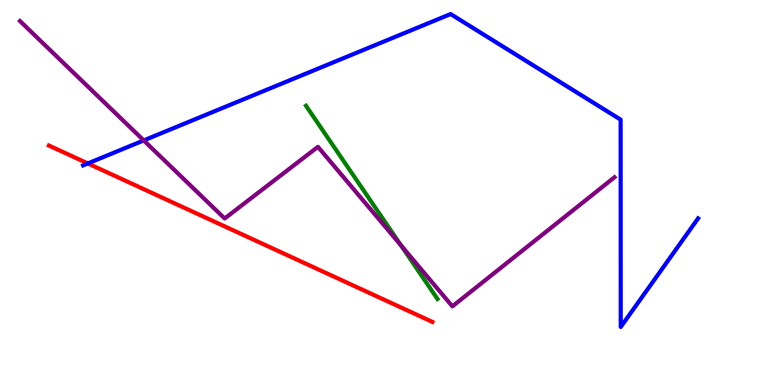[{'lines': ['blue', 'red'], 'intersections': [{'x': 1.13, 'y': 5.75}]}, {'lines': ['green', 'red'], 'intersections': []}, {'lines': ['purple', 'red'], 'intersections': []}, {'lines': ['blue', 'green'], 'intersections': []}, {'lines': ['blue', 'purple'], 'intersections': [{'x': 1.85, 'y': 6.35}]}, {'lines': ['green', 'purple'], 'intersections': [{'x': 5.17, 'y': 3.63}]}]